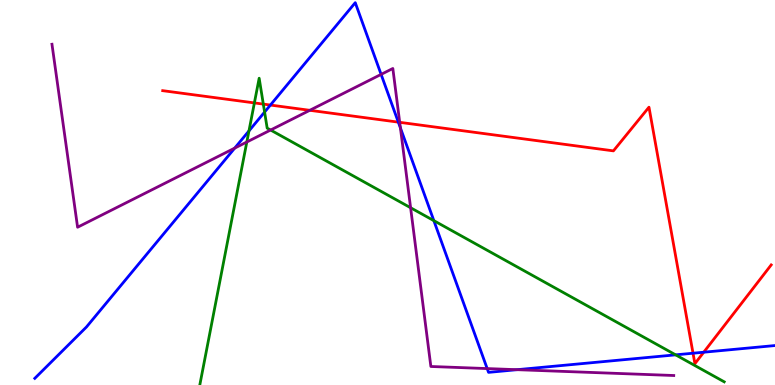[{'lines': ['blue', 'red'], 'intersections': [{'x': 3.49, 'y': 7.27}, {'x': 5.14, 'y': 6.83}, {'x': 8.94, 'y': 0.826}, {'x': 9.08, 'y': 0.852}]}, {'lines': ['green', 'red'], 'intersections': [{'x': 3.28, 'y': 7.33}, {'x': 3.4, 'y': 7.3}]}, {'lines': ['purple', 'red'], 'intersections': [{'x': 4.0, 'y': 7.13}, {'x': 5.16, 'y': 6.82}]}, {'lines': ['blue', 'green'], 'intersections': [{'x': 3.21, 'y': 6.6}, {'x': 3.41, 'y': 7.09}, {'x': 5.6, 'y': 4.27}, {'x': 8.72, 'y': 0.783}]}, {'lines': ['blue', 'purple'], 'intersections': [{'x': 3.03, 'y': 6.15}, {'x': 4.92, 'y': 8.07}, {'x': 5.17, 'y': 6.68}, {'x': 6.29, 'y': 0.427}, {'x': 6.67, 'y': 0.398}]}, {'lines': ['green', 'purple'], 'intersections': [{'x': 3.18, 'y': 6.31}, {'x': 3.49, 'y': 6.62}, {'x': 5.3, 'y': 4.6}]}]